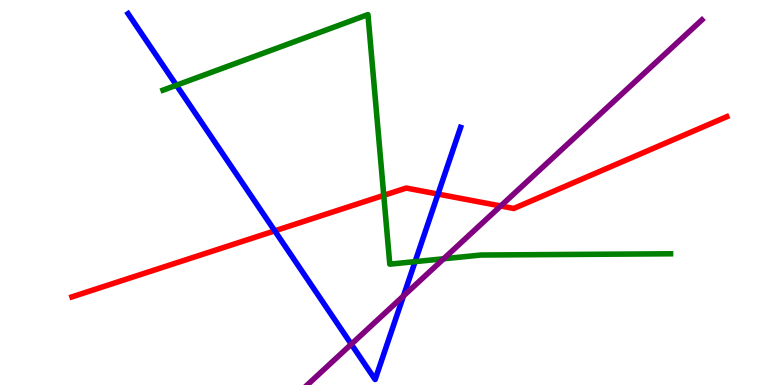[{'lines': ['blue', 'red'], 'intersections': [{'x': 3.55, 'y': 4.0}, {'x': 5.65, 'y': 4.96}]}, {'lines': ['green', 'red'], 'intersections': [{'x': 4.95, 'y': 4.93}]}, {'lines': ['purple', 'red'], 'intersections': [{'x': 6.46, 'y': 4.65}]}, {'lines': ['blue', 'green'], 'intersections': [{'x': 2.28, 'y': 7.79}, {'x': 5.36, 'y': 3.2}]}, {'lines': ['blue', 'purple'], 'intersections': [{'x': 4.53, 'y': 1.06}, {'x': 5.21, 'y': 2.31}]}, {'lines': ['green', 'purple'], 'intersections': [{'x': 5.72, 'y': 3.28}]}]